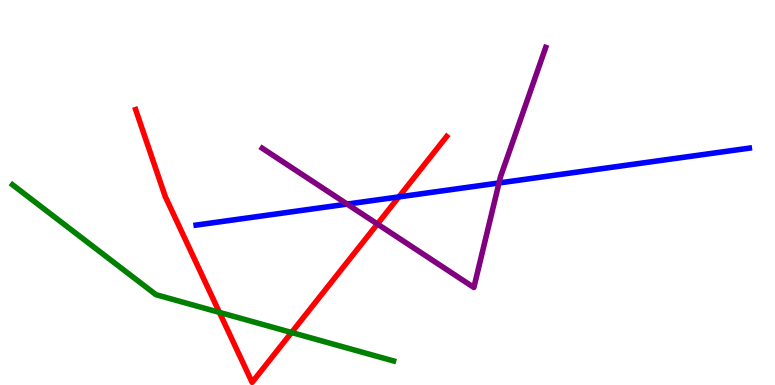[{'lines': ['blue', 'red'], 'intersections': [{'x': 5.15, 'y': 4.89}]}, {'lines': ['green', 'red'], 'intersections': [{'x': 2.83, 'y': 1.89}, {'x': 3.76, 'y': 1.36}]}, {'lines': ['purple', 'red'], 'intersections': [{'x': 4.87, 'y': 4.18}]}, {'lines': ['blue', 'green'], 'intersections': []}, {'lines': ['blue', 'purple'], 'intersections': [{'x': 4.48, 'y': 4.7}, {'x': 6.44, 'y': 5.25}]}, {'lines': ['green', 'purple'], 'intersections': []}]